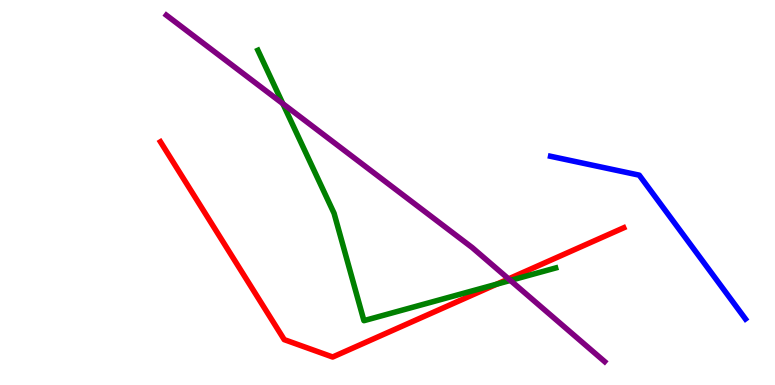[{'lines': ['blue', 'red'], 'intersections': []}, {'lines': ['green', 'red'], 'intersections': [{'x': 6.41, 'y': 2.62}]}, {'lines': ['purple', 'red'], 'intersections': [{'x': 6.56, 'y': 2.76}]}, {'lines': ['blue', 'green'], 'intersections': []}, {'lines': ['blue', 'purple'], 'intersections': []}, {'lines': ['green', 'purple'], 'intersections': [{'x': 3.65, 'y': 7.31}, {'x': 6.59, 'y': 2.72}]}]